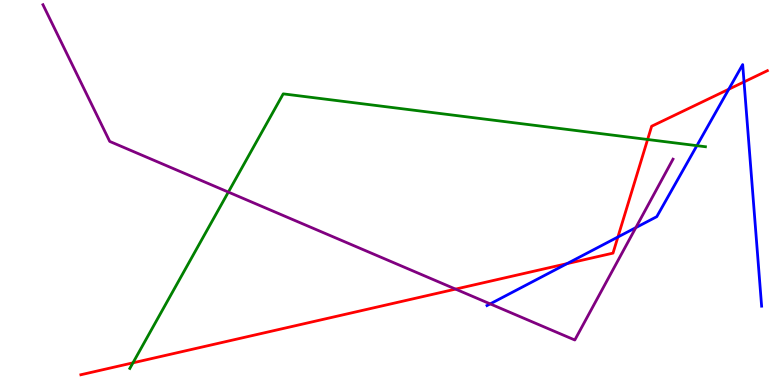[{'lines': ['blue', 'red'], 'intersections': [{'x': 7.32, 'y': 3.15}, {'x': 7.97, 'y': 3.84}, {'x': 9.4, 'y': 7.68}, {'x': 9.6, 'y': 7.87}]}, {'lines': ['green', 'red'], 'intersections': [{'x': 1.72, 'y': 0.576}, {'x': 8.36, 'y': 6.38}]}, {'lines': ['purple', 'red'], 'intersections': [{'x': 5.88, 'y': 2.49}]}, {'lines': ['blue', 'green'], 'intersections': [{'x': 8.99, 'y': 6.22}]}, {'lines': ['blue', 'purple'], 'intersections': [{'x': 6.32, 'y': 2.11}, {'x': 8.2, 'y': 4.09}]}, {'lines': ['green', 'purple'], 'intersections': [{'x': 2.95, 'y': 5.01}]}]